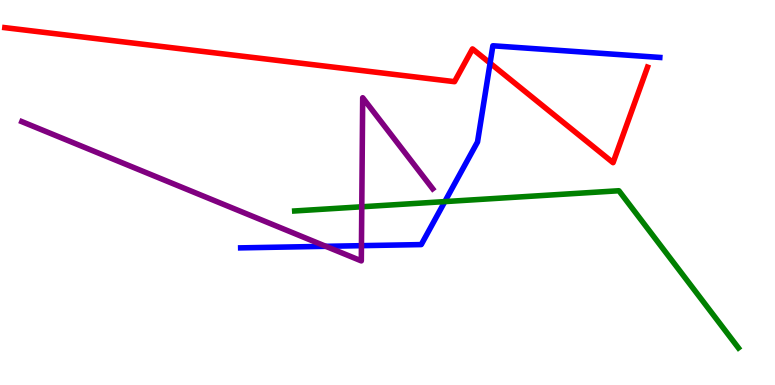[{'lines': ['blue', 'red'], 'intersections': [{'x': 6.32, 'y': 8.36}]}, {'lines': ['green', 'red'], 'intersections': []}, {'lines': ['purple', 'red'], 'intersections': []}, {'lines': ['blue', 'green'], 'intersections': [{'x': 5.74, 'y': 4.76}]}, {'lines': ['blue', 'purple'], 'intersections': [{'x': 4.2, 'y': 3.6}, {'x': 4.66, 'y': 3.62}]}, {'lines': ['green', 'purple'], 'intersections': [{'x': 4.67, 'y': 4.63}]}]